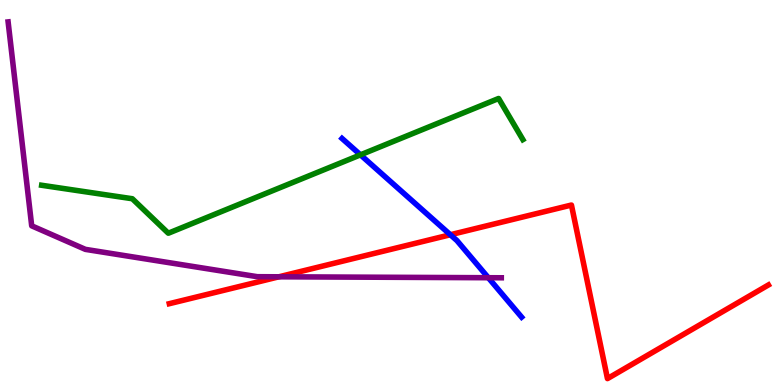[{'lines': ['blue', 'red'], 'intersections': [{'x': 5.81, 'y': 3.9}]}, {'lines': ['green', 'red'], 'intersections': []}, {'lines': ['purple', 'red'], 'intersections': [{'x': 3.6, 'y': 2.81}]}, {'lines': ['blue', 'green'], 'intersections': [{'x': 4.65, 'y': 5.98}]}, {'lines': ['blue', 'purple'], 'intersections': [{'x': 6.3, 'y': 2.79}]}, {'lines': ['green', 'purple'], 'intersections': []}]